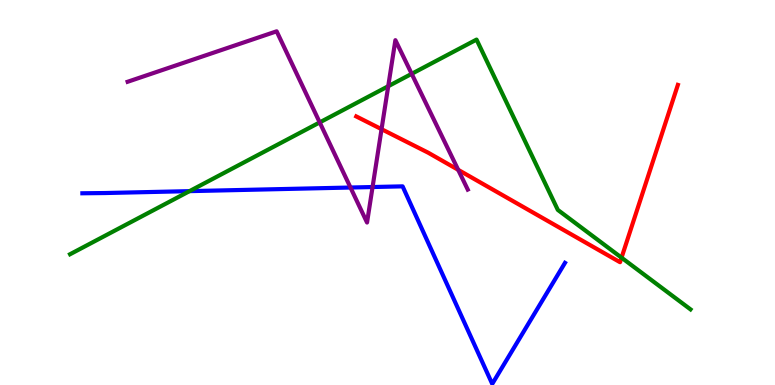[{'lines': ['blue', 'red'], 'intersections': []}, {'lines': ['green', 'red'], 'intersections': [{'x': 8.02, 'y': 3.31}]}, {'lines': ['purple', 'red'], 'intersections': [{'x': 4.92, 'y': 6.64}, {'x': 5.91, 'y': 5.59}]}, {'lines': ['blue', 'green'], 'intersections': [{'x': 2.45, 'y': 5.04}]}, {'lines': ['blue', 'purple'], 'intersections': [{'x': 4.52, 'y': 5.13}, {'x': 4.81, 'y': 5.14}]}, {'lines': ['green', 'purple'], 'intersections': [{'x': 4.13, 'y': 6.82}, {'x': 5.01, 'y': 7.76}, {'x': 5.31, 'y': 8.08}]}]